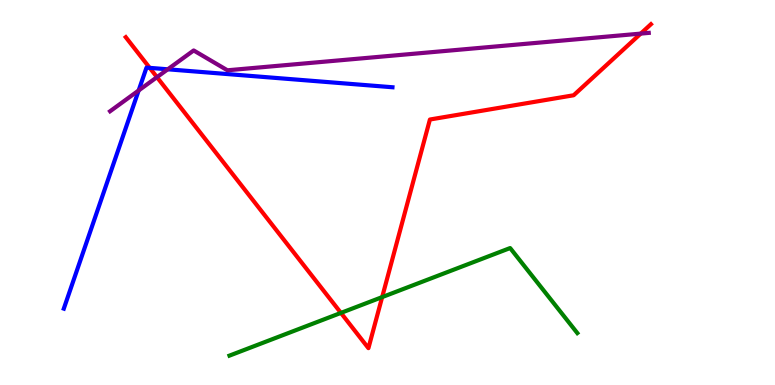[{'lines': ['blue', 'red'], 'intersections': [{'x': 1.93, 'y': 8.24}]}, {'lines': ['green', 'red'], 'intersections': [{'x': 4.4, 'y': 1.87}, {'x': 4.93, 'y': 2.28}]}, {'lines': ['purple', 'red'], 'intersections': [{'x': 2.03, 'y': 8.0}, {'x': 8.27, 'y': 9.13}]}, {'lines': ['blue', 'green'], 'intersections': []}, {'lines': ['blue', 'purple'], 'intersections': [{'x': 1.79, 'y': 7.65}, {'x': 2.16, 'y': 8.2}]}, {'lines': ['green', 'purple'], 'intersections': []}]